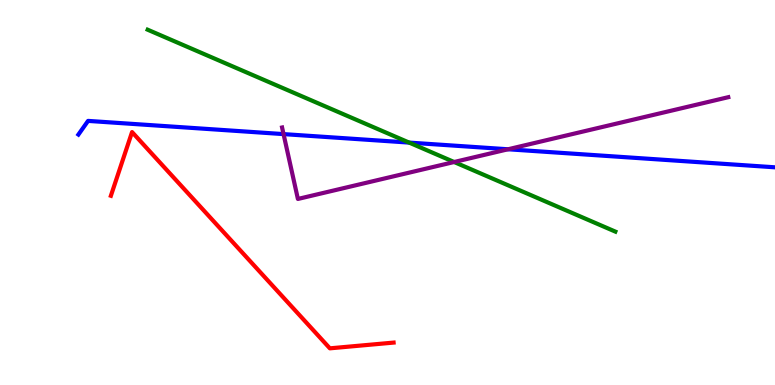[{'lines': ['blue', 'red'], 'intersections': []}, {'lines': ['green', 'red'], 'intersections': []}, {'lines': ['purple', 'red'], 'intersections': []}, {'lines': ['blue', 'green'], 'intersections': [{'x': 5.28, 'y': 6.3}]}, {'lines': ['blue', 'purple'], 'intersections': [{'x': 3.66, 'y': 6.52}, {'x': 6.56, 'y': 6.12}]}, {'lines': ['green', 'purple'], 'intersections': [{'x': 5.86, 'y': 5.79}]}]